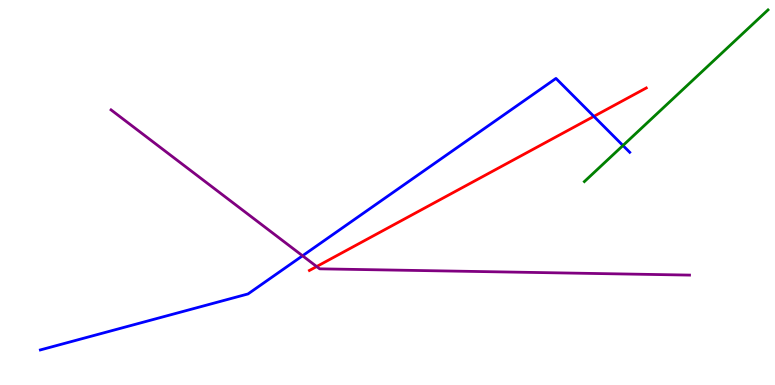[{'lines': ['blue', 'red'], 'intersections': [{'x': 7.66, 'y': 6.98}]}, {'lines': ['green', 'red'], 'intersections': []}, {'lines': ['purple', 'red'], 'intersections': [{'x': 4.09, 'y': 3.08}]}, {'lines': ['blue', 'green'], 'intersections': [{'x': 8.04, 'y': 6.22}]}, {'lines': ['blue', 'purple'], 'intersections': [{'x': 3.9, 'y': 3.36}]}, {'lines': ['green', 'purple'], 'intersections': []}]